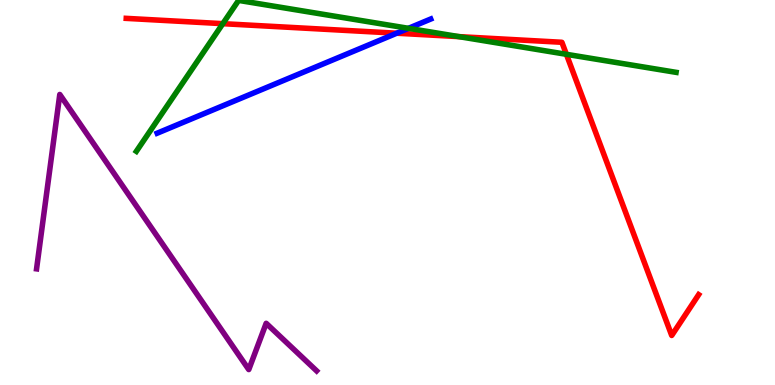[{'lines': ['blue', 'red'], 'intersections': [{'x': 5.12, 'y': 9.14}]}, {'lines': ['green', 'red'], 'intersections': [{'x': 2.88, 'y': 9.39}, {'x': 5.92, 'y': 9.05}, {'x': 7.31, 'y': 8.59}]}, {'lines': ['purple', 'red'], 'intersections': []}, {'lines': ['blue', 'green'], 'intersections': [{'x': 5.27, 'y': 9.26}]}, {'lines': ['blue', 'purple'], 'intersections': []}, {'lines': ['green', 'purple'], 'intersections': []}]